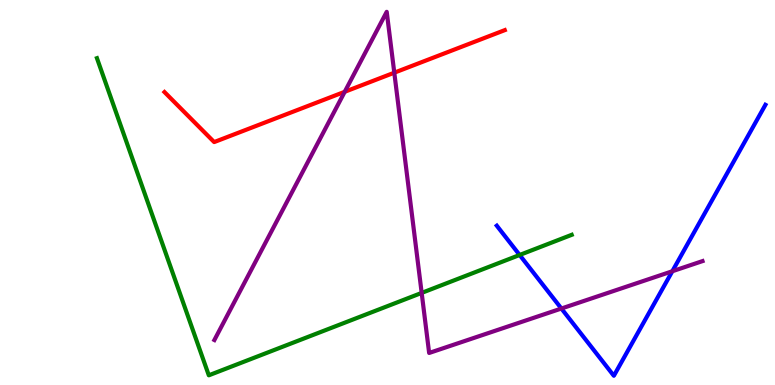[{'lines': ['blue', 'red'], 'intersections': []}, {'lines': ['green', 'red'], 'intersections': []}, {'lines': ['purple', 'red'], 'intersections': [{'x': 4.45, 'y': 7.62}, {'x': 5.09, 'y': 8.11}]}, {'lines': ['blue', 'green'], 'intersections': [{'x': 6.7, 'y': 3.38}]}, {'lines': ['blue', 'purple'], 'intersections': [{'x': 7.24, 'y': 1.99}, {'x': 8.68, 'y': 2.95}]}, {'lines': ['green', 'purple'], 'intersections': [{'x': 5.44, 'y': 2.39}]}]